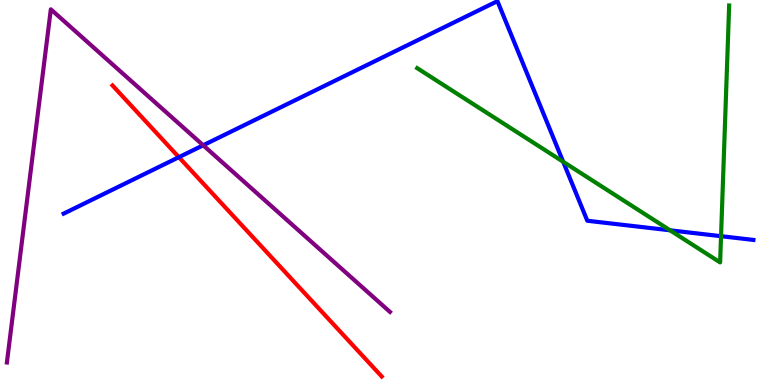[{'lines': ['blue', 'red'], 'intersections': [{'x': 2.31, 'y': 5.92}]}, {'lines': ['green', 'red'], 'intersections': []}, {'lines': ['purple', 'red'], 'intersections': []}, {'lines': ['blue', 'green'], 'intersections': [{'x': 7.27, 'y': 5.8}, {'x': 8.65, 'y': 4.02}, {'x': 9.3, 'y': 3.87}]}, {'lines': ['blue', 'purple'], 'intersections': [{'x': 2.62, 'y': 6.23}]}, {'lines': ['green', 'purple'], 'intersections': []}]